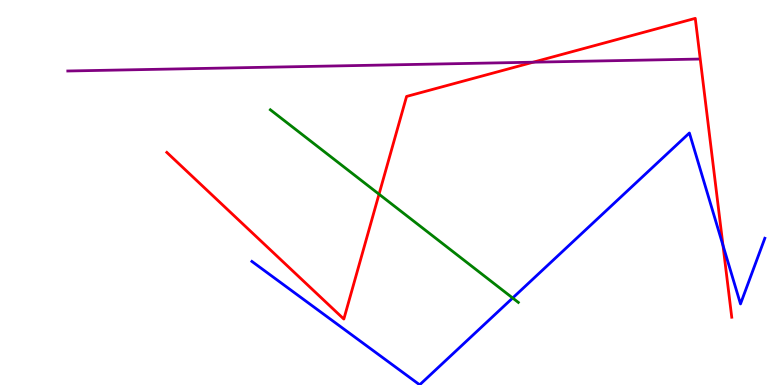[{'lines': ['blue', 'red'], 'intersections': [{'x': 9.33, 'y': 3.63}]}, {'lines': ['green', 'red'], 'intersections': [{'x': 4.89, 'y': 4.96}]}, {'lines': ['purple', 'red'], 'intersections': [{'x': 6.88, 'y': 8.38}]}, {'lines': ['blue', 'green'], 'intersections': [{'x': 6.61, 'y': 2.26}]}, {'lines': ['blue', 'purple'], 'intersections': []}, {'lines': ['green', 'purple'], 'intersections': []}]